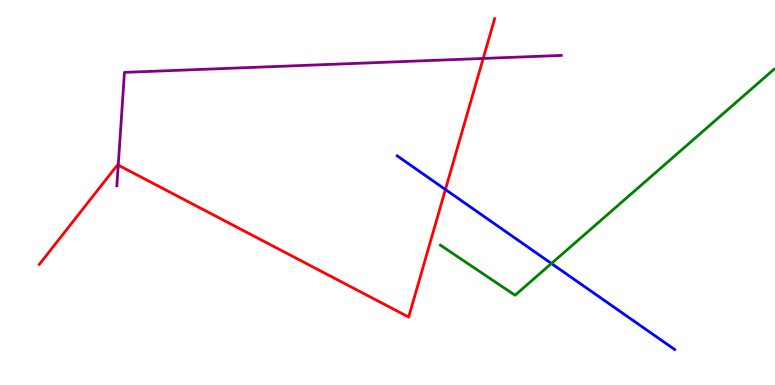[{'lines': ['blue', 'red'], 'intersections': [{'x': 5.75, 'y': 5.08}]}, {'lines': ['green', 'red'], 'intersections': []}, {'lines': ['purple', 'red'], 'intersections': [{'x': 1.53, 'y': 5.71}, {'x': 6.23, 'y': 8.48}]}, {'lines': ['blue', 'green'], 'intersections': [{'x': 7.12, 'y': 3.16}]}, {'lines': ['blue', 'purple'], 'intersections': []}, {'lines': ['green', 'purple'], 'intersections': []}]